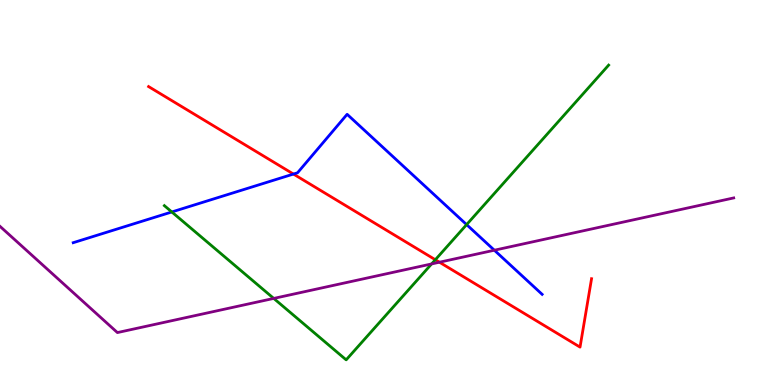[{'lines': ['blue', 'red'], 'intersections': [{'x': 3.79, 'y': 5.48}]}, {'lines': ['green', 'red'], 'intersections': [{'x': 5.62, 'y': 3.25}]}, {'lines': ['purple', 'red'], 'intersections': [{'x': 5.67, 'y': 3.19}]}, {'lines': ['blue', 'green'], 'intersections': [{'x': 2.22, 'y': 4.49}, {'x': 6.02, 'y': 4.17}]}, {'lines': ['blue', 'purple'], 'intersections': [{'x': 6.38, 'y': 3.5}]}, {'lines': ['green', 'purple'], 'intersections': [{'x': 3.53, 'y': 2.25}, {'x': 5.57, 'y': 3.14}]}]